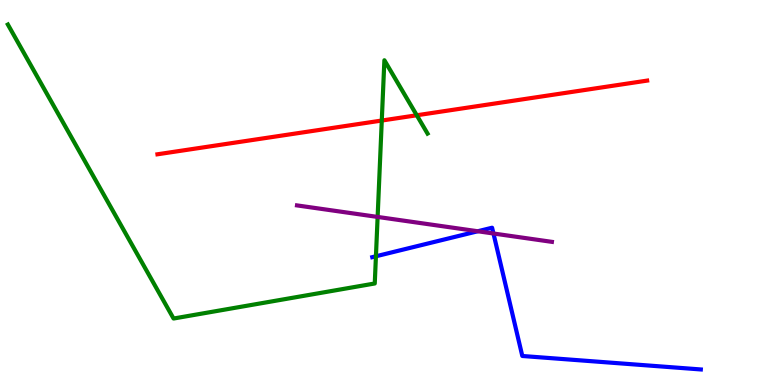[{'lines': ['blue', 'red'], 'intersections': []}, {'lines': ['green', 'red'], 'intersections': [{'x': 4.93, 'y': 6.87}, {'x': 5.38, 'y': 7.01}]}, {'lines': ['purple', 'red'], 'intersections': []}, {'lines': ['blue', 'green'], 'intersections': [{'x': 4.85, 'y': 3.34}]}, {'lines': ['blue', 'purple'], 'intersections': [{'x': 6.16, 'y': 3.99}, {'x': 6.37, 'y': 3.94}]}, {'lines': ['green', 'purple'], 'intersections': [{'x': 4.87, 'y': 4.37}]}]